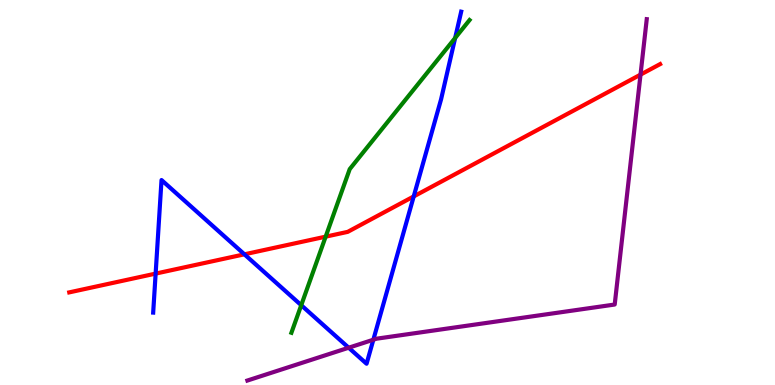[{'lines': ['blue', 'red'], 'intersections': [{'x': 2.01, 'y': 2.89}, {'x': 3.15, 'y': 3.39}, {'x': 5.34, 'y': 4.9}]}, {'lines': ['green', 'red'], 'intersections': [{'x': 4.2, 'y': 3.85}]}, {'lines': ['purple', 'red'], 'intersections': [{'x': 8.26, 'y': 8.06}]}, {'lines': ['blue', 'green'], 'intersections': [{'x': 3.89, 'y': 2.07}, {'x': 5.87, 'y': 9.01}]}, {'lines': ['blue', 'purple'], 'intersections': [{'x': 4.5, 'y': 0.968}, {'x': 4.82, 'y': 1.18}]}, {'lines': ['green', 'purple'], 'intersections': []}]